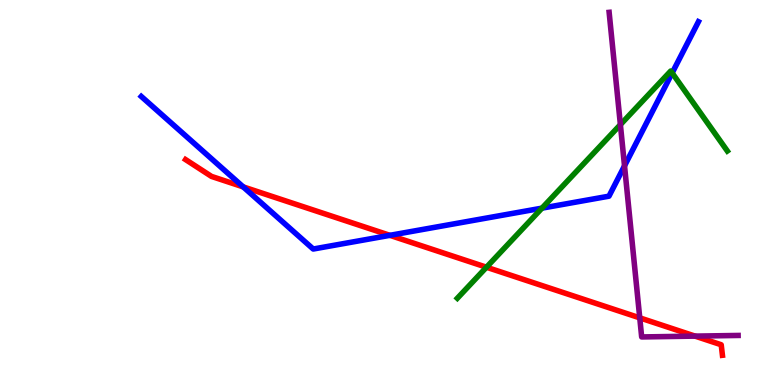[{'lines': ['blue', 'red'], 'intersections': [{'x': 3.14, 'y': 5.15}, {'x': 5.03, 'y': 3.89}]}, {'lines': ['green', 'red'], 'intersections': [{'x': 6.28, 'y': 3.06}]}, {'lines': ['purple', 'red'], 'intersections': [{'x': 8.25, 'y': 1.74}, {'x': 8.97, 'y': 1.27}]}, {'lines': ['blue', 'green'], 'intersections': [{'x': 6.99, 'y': 4.59}, {'x': 8.67, 'y': 8.1}]}, {'lines': ['blue', 'purple'], 'intersections': [{'x': 8.06, 'y': 5.69}]}, {'lines': ['green', 'purple'], 'intersections': [{'x': 8.01, 'y': 6.76}]}]